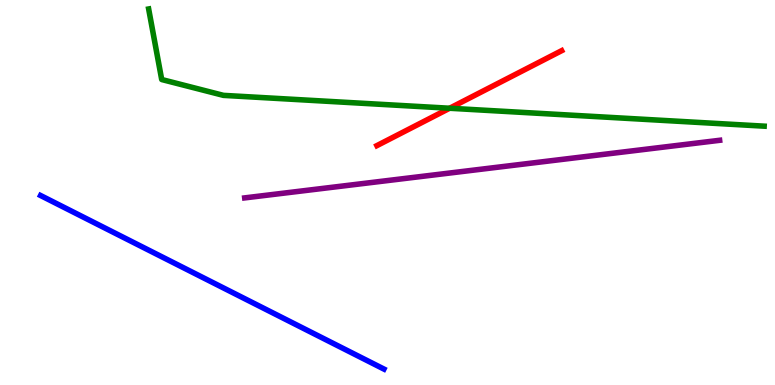[{'lines': ['blue', 'red'], 'intersections': []}, {'lines': ['green', 'red'], 'intersections': [{'x': 5.8, 'y': 7.19}]}, {'lines': ['purple', 'red'], 'intersections': []}, {'lines': ['blue', 'green'], 'intersections': []}, {'lines': ['blue', 'purple'], 'intersections': []}, {'lines': ['green', 'purple'], 'intersections': []}]